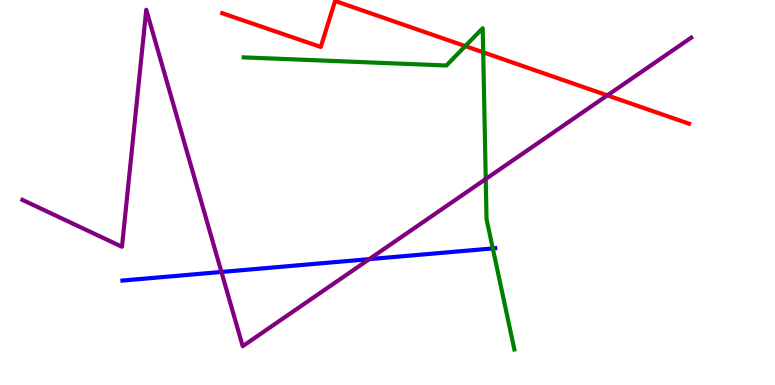[{'lines': ['blue', 'red'], 'intersections': []}, {'lines': ['green', 'red'], 'intersections': [{'x': 6.0, 'y': 8.8}, {'x': 6.23, 'y': 8.64}]}, {'lines': ['purple', 'red'], 'intersections': [{'x': 7.84, 'y': 7.52}]}, {'lines': ['blue', 'green'], 'intersections': [{'x': 6.36, 'y': 3.55}]}, {'lines': ['blue', 'purple'], 'intersections': [{'x': 2.86, 'y': 2.94}, {'x': 4.76, 'y': 3.27}]}, {'lines': ['green', 'purple'], 'intersections': [{'x': 6.27, 'y': 5.35}]}]